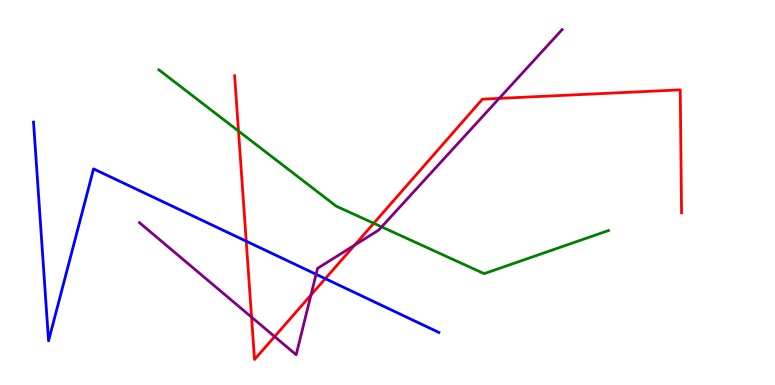[{'lines': ['blue', 'red'], 'intersections': [{'x': 3.18, 'y': 3.74}, {'x': 4.2, 'y': 2.76}]}, {'lines': ['green', 'red'], 'intersections': [{'x': 3.08, 'y': 6.6}, {'x': 4.82, 'y': 4.2}]}, {'lines': ['purple', 'red'], 'intersections': [{'x': 3.25, 'y': 1.76}, {'x': 3.54, 'y': 1.26}, {'x': 4.01, 'y': 2.34}, {'x': 4.58, 'y': 3.63}, {'x': 6.44, 'y': 7.44}]}, {'lines': ['blue', 'green'], 'intersections': []}, {'lines': ['blue', 'purple'], 'intersections': [{'x': 4.08, 'y': 2.88}]}, {'lines': ['green', 'purple'], 'intersections': [{'x': 4.92, 'y': 4.11}]}]